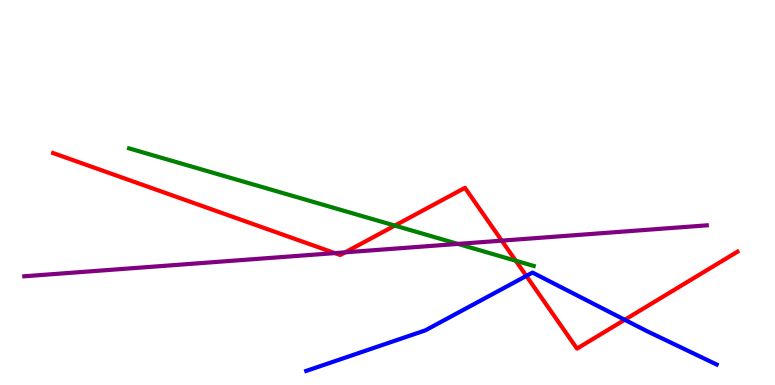[{'lines': ['blue', 'red'], 'intersections': [{'x': 6.79, 'y': 2.83}, {'x': 8.06, 'y': 1.69}]}, {'lines': ['green', 'red'], 'intersections': [{'x': 5.09, 'y': 4.14}, {'x': 6.65, 'y': 3.23}]}, {'lines': ['purple', 'red'], 'intersections': [{'x': 4.32, 'y': 3.43}, {'x': 4.45, 'y': 3.45}, {'x': 6.47, 'y': 3.75}]}, {'lines': ['blue', 'green'], 'intersections': []}, {'lines': ['blue', 'purple'], 'intersections': []}, {'lines': ['green', 'purple'], 'intersections': [{'x': 5.91, 'y': 3.66}]}]